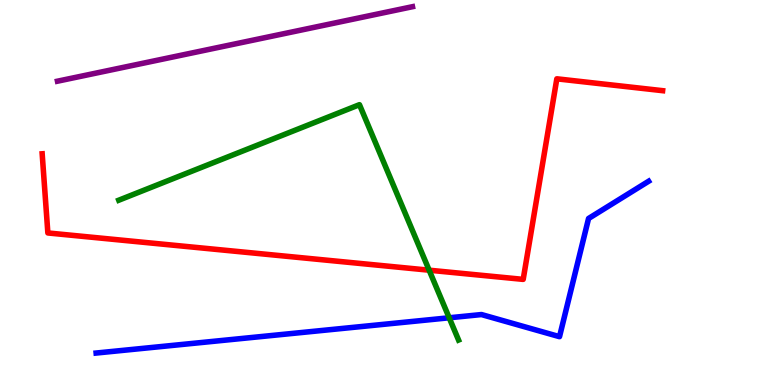[{'lines': ['blue', 'red'], 'intersections': []}, {'lines': ['green', 'red'], 'intersections': [{'x': 5.54, 'y': 2.98}]}, {'lines': ['purple', 'red'], 'intersections': []}, {'lines': ['blue', 'green'], 'intersections': [{'x': 5.8, 'y': 1.75}]}, {'lines': ['blue', 'purple'], 'intersections': []}, {'lines': ['green', 'purple'], 'intersections': []}]